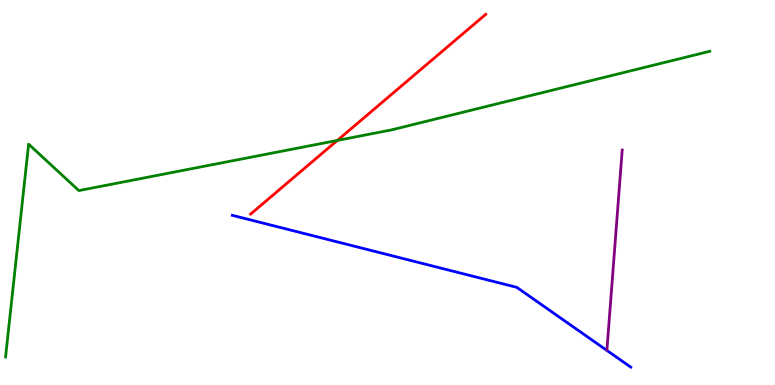[{'lines': ['blue', 'red'], 'intersections': []}, {'lines': ['green', 'red'], 'intersections': [{'x': 4.35, 'y': 6.35}]}, {'lines': ['purple', 'red'], 'intersections': []}, {'lines': ['blue', 'green'], 'intersections': []}, {'lines': ['blue', 'purple'], 'intersections': []}, {'lines': ['green', 'purple'], 'intersections': []}]